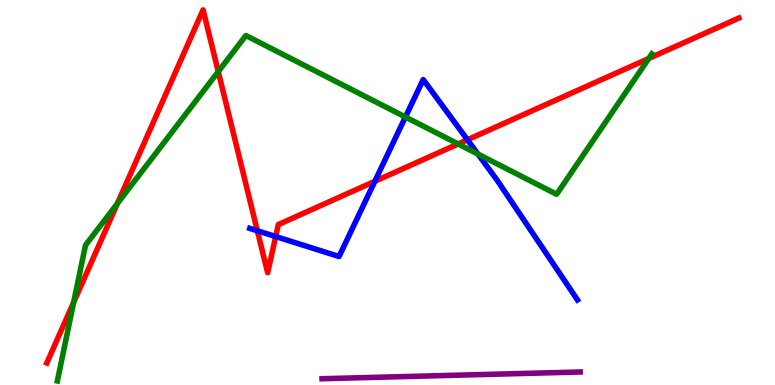[{'lines': ['blue', 'red'], 'intersections': [{'x': 3.32, 'y': 4.01}, {'x': 3.56, 'y': 3.86}, {'x': 4.84, 'y': 5.29}, {'x': 6.03, 'y': 6.37}]}, {'lines': ['green', 'red'], 'intersections': [{'x': 0.951, 'y': 2.15}, {'x': 1.52, 'y': 4.72}, {'x': 2.82, 'y': 8.14}, {'x': 5.91, 'y': 6.26}, {'x': 8.37, 'y': 8.48}]}, {'lines': ['purple', 'red'], 'intersections': []}, {'lines': ['blue', 'green'], 'intersections': [{'x': 5.23, 'y': 6.96}, {'x': 6.17, 'y': 6.0}]}, {'lines': ['blue', 'purple'], 'intersections': []}, {'lines': ['green', 'purple'], 'intersections': []}]